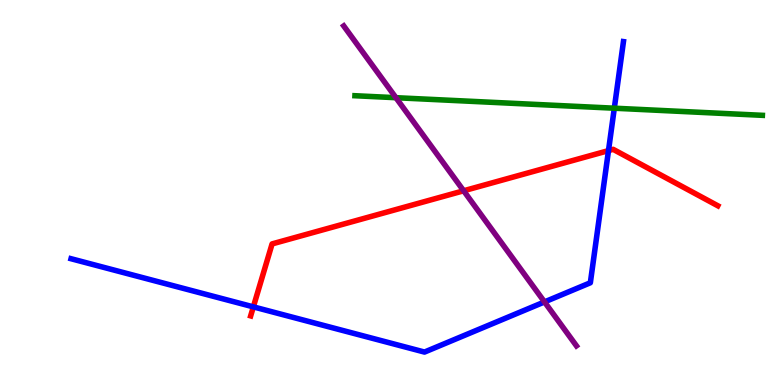[{'lines': ['blue', 'red'], 'intersections': [{'x': 3.27, 'y': 2.03}, {'x': 7.85, 'y': 6.09}]}, {'lines': ['green', 'red'], 'intersections': []}, {'lines': ['purple', 'red'], 'intersections': [{'x': 5.98, 'y': 5.04}]}, {'lines': ['blue', 'green'], 'intersections': [{'x': 7.93, 'y': 7.19}]}, {'lines': ['blue', 'purple'], 'intersections': [{'x': 7.03, 'y': 2.16}]}, {'lines': ['green', 'purple'], 'intersections': [{'x': 5.11, 'y': 7.46}]}]